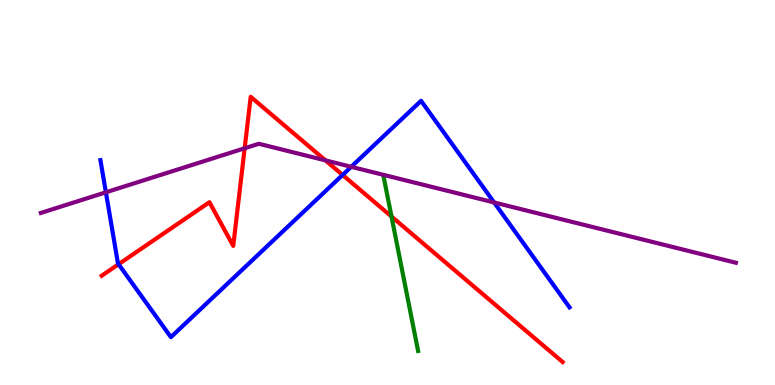[{'lines': ['blue', 'red'], 'intersections': [{'x': 1.53, 'y': 3.14}, {'x': 4.42, 'y': 5.46}]}, {'lines': ['green', 'red'], 'intersections': [{'x': 5.05, 'y': 4.38}]}, {'lines': ['purple', 'red'], 'intersections': [{'x': 3.16, 'y': 6.15}, {'x': 4.2, 'y': 5.83}]}, {'lines': ['blue', 'green'], 'intersections': []}, {'lines': ['blue', 'purple'], 'intersections': [{'x': 1.37, 'y': 5.01}, {'x': 4.53, 'y': 5.67}, {'x': 6.38, 'y': 4.74}]}, {'lines': ['green', 'purple'], 'intersections': []}]